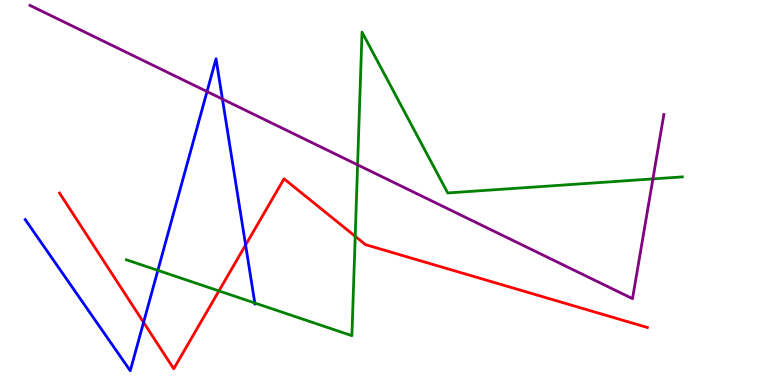[{'lines': ['blue', 'red'], 'intersections': [{'x': 1.85, 'y': 1.63}, {'x': 3.17, 'y': 3.64}]}, {'lines': ['green', 'red'], 'intersections': [{'x': 2.83, 'y': 2.44}, {'x': 4.58, 'y': 3.86}]}, {'lines': ['purple', 'red'], 'intersections': []}, {'lines': ['blue', 'green'], 'intersections': [{'x': 2.04, 'y': 2.98}, {'x': 3.29, 'y': 2.13}]}, {'lines': ['blue', 'purple'], 'intersections': [{'x': 2.67, 'y': 7.62}, {'x': 2.87, 'y': 7.43}]}, {'lines': ['green', 'purple'], 'intersections': [{'x': 4.61, 'y': 5.72}, {'x': 8.42, 'y': 5.35}]}]